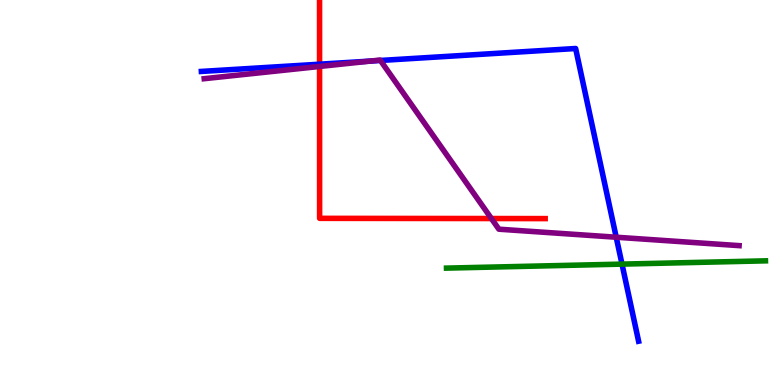[{'lines': ['blue', 'red'], 'intersections': [{'x': 4.12, 'y': 8.33}]}, {'lines': ['green', 'red'], 'intersections': []}, {'lines': ['purple', 'red'], 'intersections': [{'x': 4.12, 'y': 8.27}, {'x': 6.34, 'y': 4.32}]}, {'lines': ['blue', 'green'], 'intersections': [{'x': 8.03, 'y': 3.14}]}, {'lines': ['blue', 'purple'], 'intersections': [{'x': 4.78, 'y': 8.41}, {'x': 4.91, 'y': 8.43}, {'x': 7.95, 'y': 3.84}]}, {'lines': ['green', 'purple'], 'intersections': []}]